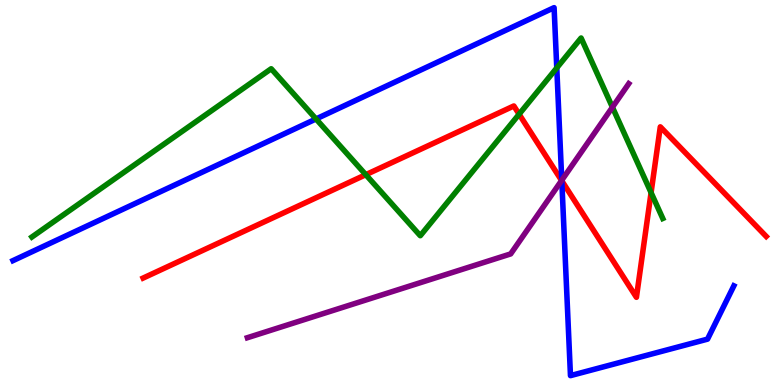[{'lines': ['blue', 'red'], 'intersections': [{'x': 7.25, 'y': 5.3}]}, {'lines': ['green', 'red'], 'intersections': [{'x': 4.72, 'y': 5.46}, {'x': 6.7, 'y': 7.03}, {'x': 8.4, 'y': 5.0}]}, {'lines': ['purple', 'red'], 'intersections': [{'x': 7.25, 'y': 5.31}]}, {'lines': ['blue', 'green'], 'intersections': [{'x': 4.08, 'y': 6.91}, {'x': 7.18, 'y': 8.24}]}, {'lines': ['blue', 'purple'], 'intersections': [{'x': 7.25, 'y': 5.32}]}, {'lines': ['green', 'purple'], 'intersections': [{'x': 7.9, 'y': 7.22}]}]